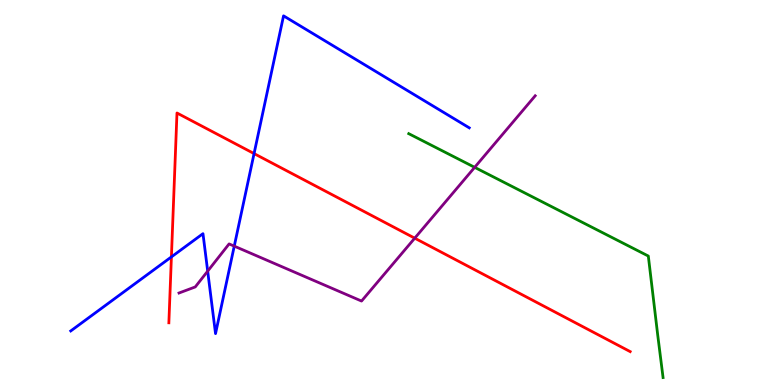[{'lines': ['blue', 'red'], 'intersections': [{'x': 2.21, 'y': 3.33}, {'x': 3.28, 'y': 6.01}]}, {'lines': ['green', 'red'], 'intersections': []}, {'lines': ['purple', 'red'], 'intersections': [{'x': 5.35, 'y': 3.81}]}, {'lines': ['blue', 'green'], 'intersections': []}, {'lines': ['blue', 'purple'], 'intersections': [{'x': 2.68, 'y': 2.96}, {'x': 3.02, 'y': 3.61}]}, {'lines': ['green', 'purple'], 'intersections': [{'x': 6.12, 'y': 5.65}]}]